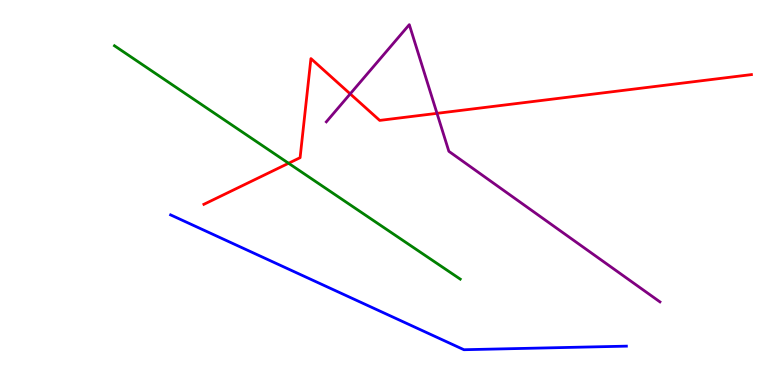[{'lines': ['blue', 'red'], 'intersections': []}, {'lines': ['green', 'red'], 'intersections': [{'x': 3.72, 'y': 5.76}]}, {'lines': ['purple', 'red'], 'intersections': [{'x': 4.52, 'y': 7.56}, {'x': 5.64, 'y': 7.06}]}, {'lines': ['blue', 'green'], 'intersections': []}, {'lines': ['blue', 'purple'], 'intersections': []}, {'lines': ['green', 'purple'], 'intersections': []}]